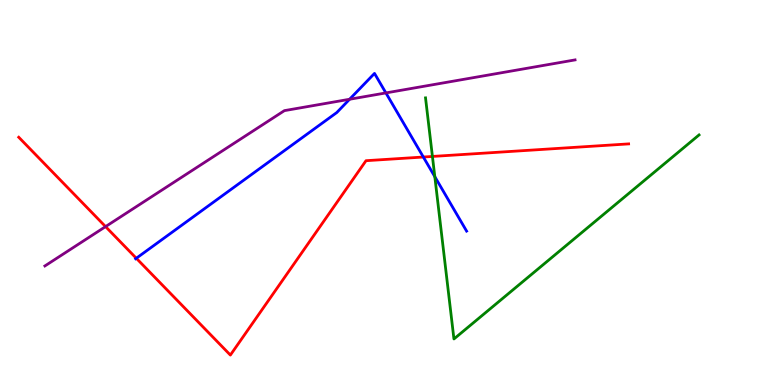[{'lines': ['blue', 'red'], 'intersections': [{'x': 1.76, 'y': 3.29}, {'x': 5.46, 'y': 5.92}]}, {'lines': ['green', 'red'], 'intersections': [{'x': 5.58, 'y': 5.94}]}, {'lines': ['purple', 'red'], 'intersections': [{'x': 1.36, 'y': 4.11}]}, {'lines': ['blue', 'green'], 'intersections': [{'x': 5.61, 'y': 5.41}]}, {'lines': ['blue', 'purple'], 'intersections': [{'x': 4.51, 'y': 7.42}, {'x': 4.98, 'y': 7.59}]}, {'lines': ['green', 'purple'], 'intersections': []}]